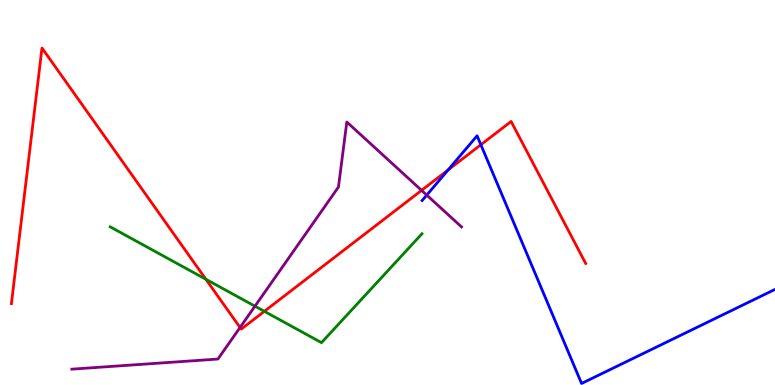[{'lines': ['blue', 'red'], 'intersections': [{'x': 5.78, 'y': 5.59}, {'x': 6.2, 'y': 6.24}]}, {'lines': ['green', 'red'], 'intersections': [{'x': 2.66, 'y': 2.75}, {'x': 3.41, 'y': 1.91}]}, {'lines': ['purple', 'red'], 'intersections': [{'x': 3.1, 'y': 1.49}, {'x': 5.44, 'y': 5.06}]}, {'lines': ['blue', 'green'], 'intersections': []}, {'lines': ['blue', 'purple'], 'intersections': [{'x': 5.51, 'y': 4.93}]}, {'lines': ['green', 'purple'], 'intersections': [{'x': 3.29, 'y': 2.05}]}]